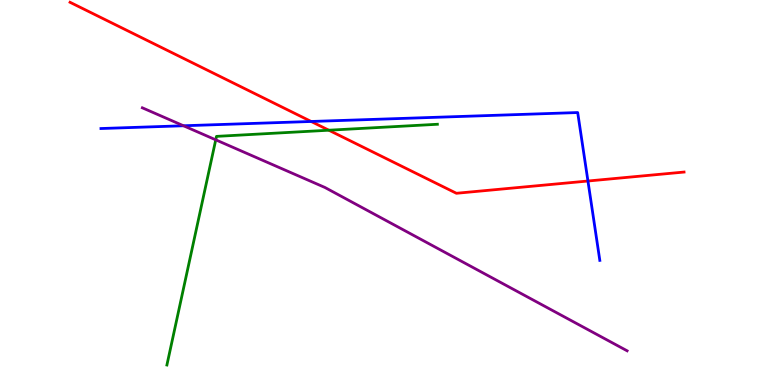[{'lines': ['blue', 'red'], 'intersections': [{'x': 4.02, 'y': 6.84}, {'x': 7.59, 'y': 5.3}]}, {'lines': ['green', 'red'], 'intersections': [{'x': 4.24, 'y': 6.62}]}, {'lines': ['purple', 'red'], 'intersections': []}, {'lines': ['blue', 'green'], 'intersections': []}, {'lines': ['blue', 'purple'], 'intersections': [{'x': 2.37, 'y': 6.73}]}, {'lines': ['green', 'purple'], 'intersections': [{'x': 2.78, 'y': 6.37}]}]